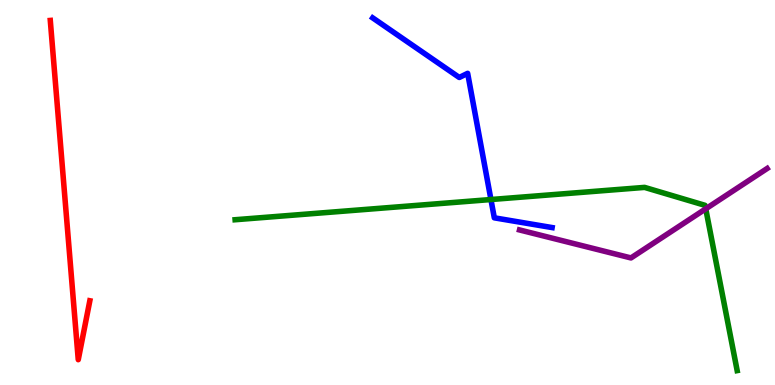[{'lines': ['blue', 'red'], 'intersections': []}, {'lines': ['green', 'red'], 'intersections': []}, {'lines': ['purple', 'red'], 'intersections': []}, {'lines': ['blue', 'green'], 'intersections': [{'x': 6.33, 'y': 4.82}]}, {'lines': ['blue', 'purple'], 'intersections': []}, {'lines': ['green', 'purple'], 'intersections': [{'x': 9.11, 'y': 4.58}]}]